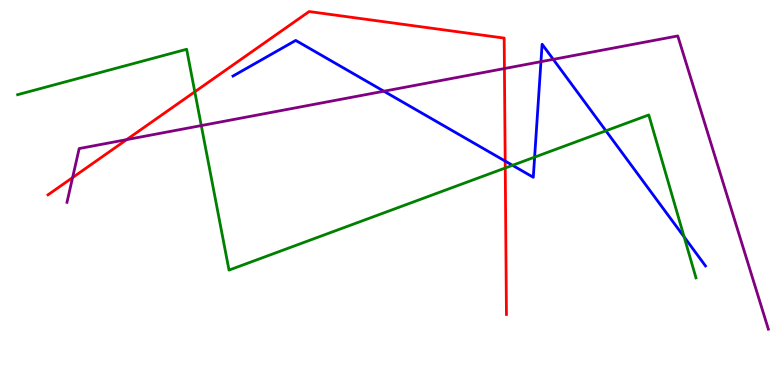[{'lines': ['blue', 'red'], 'intersections': [{'x': 6.52, 'y': 5.82}]}, {'lines': ['green', 'red'], 'intersections': [{'x': 2.51, 'y': 7.62}, {'x': 6.52, 'y': 5.64}]}, {'lines': ['purple', 'red'], 'intersections': [{'x': 0.937, 'y': 5.39}, {'x': 1.63, 'y': 6.37}, {'x': 6.51, 'y': 8.22}]}, {'lines': ['blue', 'green'], 'intersections': [{'x': 6.61, 'y': 5.71}, {'x': 6.9, 'y': 5.92}, {'x': 7.82, 'y': 6.6}, {'x': 8.83, 'y': 3.85}]}, {'lines': ['blue', 'purple'], 'intersections': [{'x': 4.95, 'y': 7.63}, {'x': 6.98, 'y': 8.4}, {'x': 7.14, 'y': 8.46}]}, {'lines': ['green', 'purple'], 'intersections': [{'x': 2.6, 'y': 6.74}]}]